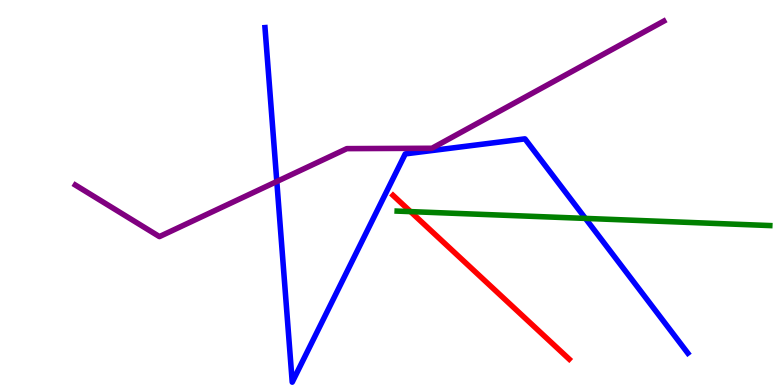[{'lines': ['blue', 'red'], 'intersections': []}, {'lines': ['green', 'red'], 'intersections': [{'x': 5.3, 'y': 4.5}]}, {'lines': ['purple', 'red'], 'intersections': []}, {'lines': ['blue', 'green'], 'intersections': [{'x': 7.55, 'y': 4.33}]}, {'lines': ['blue', 'purple'], 'intersections': [{'x': 3.57, 'y': 5.29}]}, {'lines': ['green', 'purple'], 'intersections': []}]